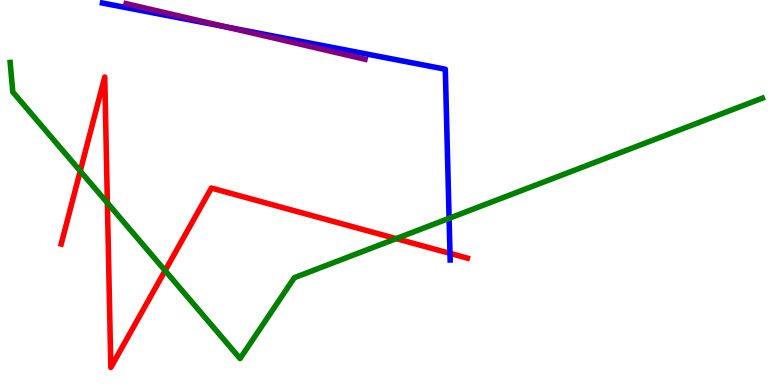[{'lines': ['blue', 'red'], 'intersections': [{'x': 5.81, 'y': 3.42}]}, {'lines': ['green', 'red'], 'intersections': [{'x': 1.04, 'y': 5.56}, {'x': 1.39, 'y': 4.73}, {'x': 2.13, 'y': 2.97}, {'x': 5.11, 'y': 3.8}]}, {'lines': ['purple', 'red'], 'intersections': []}, {'lines': ['blue', 'green'], 'intersections': [{'x': 5.79, 'y': 4.33}]}, {'lines': ['blue', 'purple'], 'intersections': [{'x': 2.92, 'y': 9.3}]}, {'lines': ['green', 'purple'], 'intersections': []}]